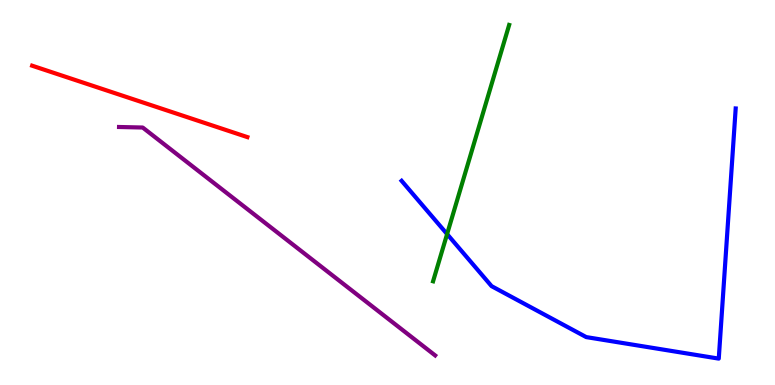[{'lines': ['blue', 'red'], 'intersections': []}, {'lines': ['green', 'red'], 'intersections': []}, {'lines': ['purple', 'red'], 'intersections': []}, {'lines': ['blue', 'green'], 'intersections': [{'x': 5.77, 'y': 3.92}]}, {'lines': ['blue', 'purple'], 'intersections': []}, {'lines': ['green', 'purple'], 'intersections': []}]